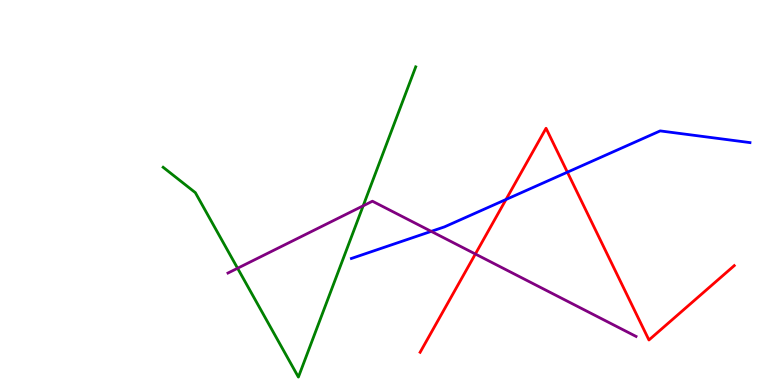[{'lines': ['blue', 'red'], 'intersections': [{'x': 6.53, 'y': 4.82}, {'x': 7.32, 'y': 5.53}]}, {'lines': ['green', 'red'], 'intersections': []}, {'lines': ['purple', 'red'], 'intersections': [{'x': 6.13, 'y': 3.4}]}, {'lines': ['blue', 'green'], 'intersections': []}, {'lines': ['blue', 'purple'], 'intersections': [{'x': 5.56, 'y': 3.99}]}, {'lines': ['green', 'purple'], 'intersections': [{'x': 3.07, 'y': 3.03}, {'x': 4.69, 'y': 4.65}]}]